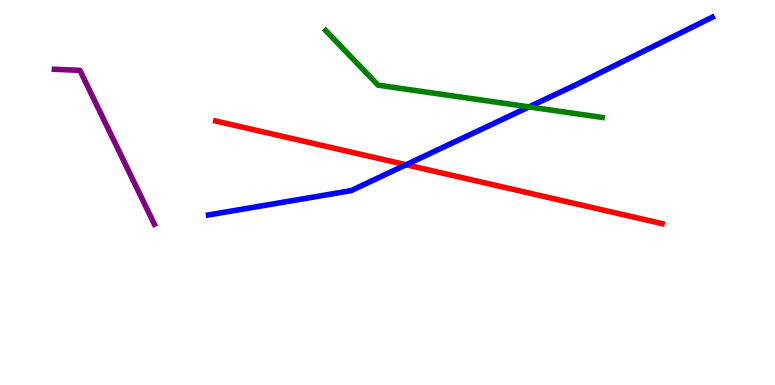[{'lines': ['blue', 'red'], 'intersections': [{'x': 5.24, 'y': 5.72}]}, {'lines': ['green', 'red'], 'intersections': []}, {'lines': ['purple', 'red'], 'intersections': []}, {'lines': ['blue', 'green'], 'intersections': [{'x': 6.83, 'y': 7.22}]}, {'lines': ['blue', 'purple'], 'intersections': []}, {'lines': ['green', 'purple'], 'intersections': []}]